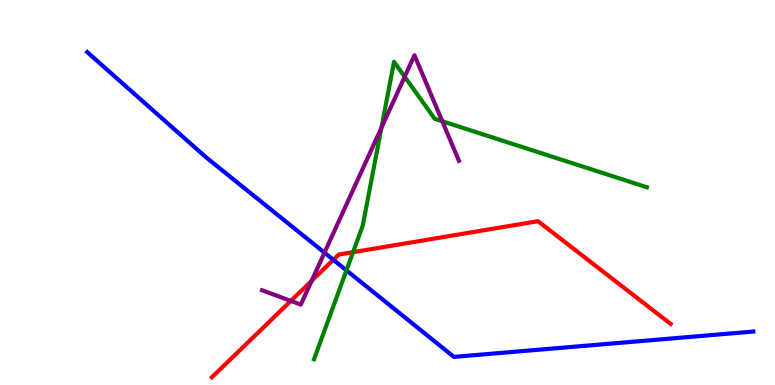[{'lines': ['blue', 'red'], 'intersections': [{'x': 4.3, 'y': 3.25}]}, {'lines': ['green', 'red'], 'intersections': [{'x': 4.56, 'y': 3.45}]}, {'lines': ['purple', 'red'], 'intersections': [{'x': 3.75, 'y': 2.18}, {'x': 4.02, 'y': 2.71}]}, {'lines': ['blue', 'green'], 'intersections': [{'x': 4.47, 'y': 2.98}]}, {'lines': ['blue', 'purple'], 'intersections': [{'x': 4.19, 'y': 3.44}]}, {'lines': ['green', 'purple'], 'intersections': [{'x': 4.92, 'y': 6.68}, {'x': 5.22, 'y': 8.01}, {'x': 5.71, 'y': 6.85}]}]